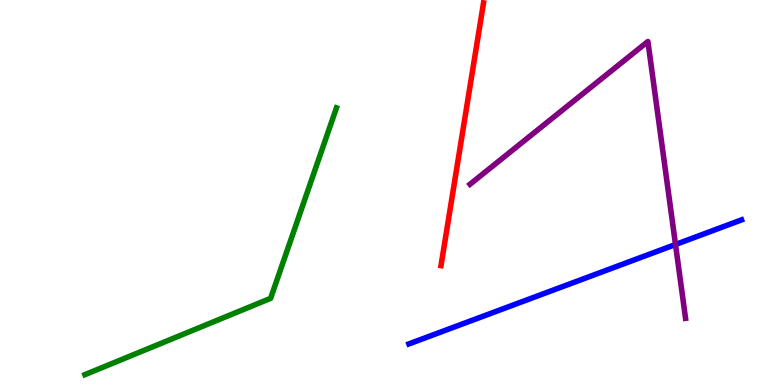[{'lines': ['blue', 'red'], 'intersections': []}, {'lines': ['green', 'red'], 'intersections': []}, {'lines': ['purple', 'red'], 'intersections': []}, {'lines': ['blue', 'green'], 'intersections': []}, {'lines': ['blue', 'purple'], 'intersections': [{'x': 8.72, 'y': 3.65}]}, {'lines': ['green', 'purple'], 'intersections': []}]